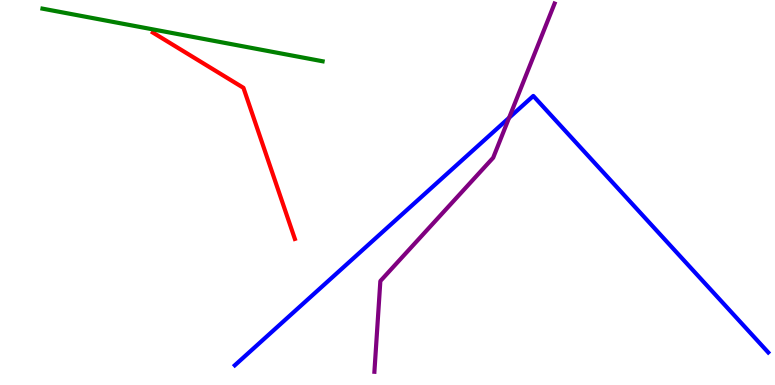[{'lines': ['blue', 'red'], 'intersections': []}, {'lines': ['green', 'red'], 'intersections': []}, {'lines': ['purple', 'red'], 'intersections': []}, {'lines': ['blue', 'green'], 'intersections': []}, {'lines': ['blue', 'purple'], 'intersections': [{'x': 6.57, 'y': 6.94}]}, {'lines': ['green', 'purple'], 'intersections': []}]